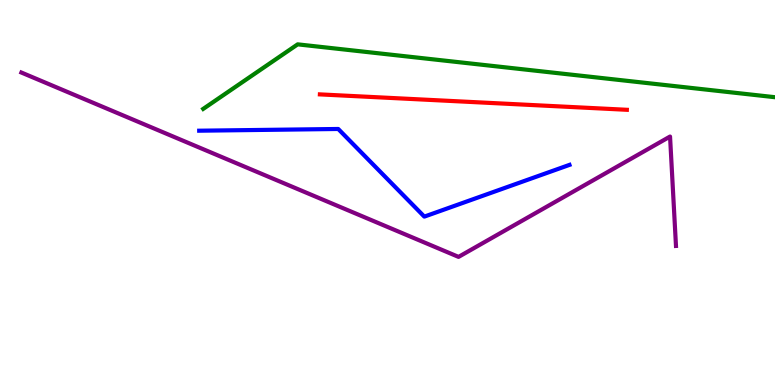[{'lines': ['blue', 'red'], 'intersections': []}, {'lines': ['green', 'red'], 'intersections': []}, {'lines': ['purple', 'red'], 'intersections': []}, {'lines': ['blue', 'green'], 'intersections': []}, {'lines': ['blue', 'purple'], 'intersections': []}, {'lines': ['green', 'purple'], 'intersections': []}]